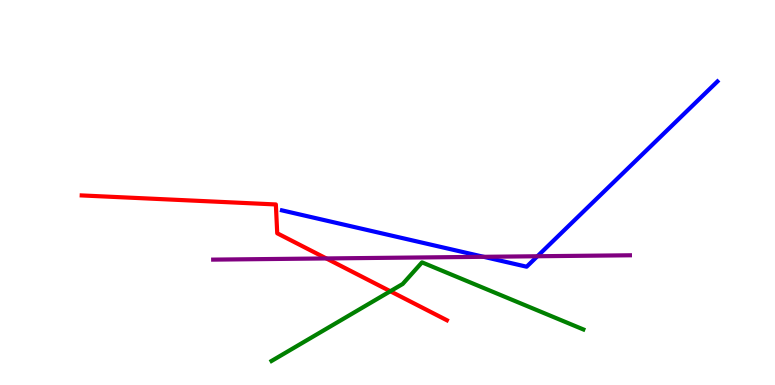[{'lines': ['blue', 'red'], 'intersections': []}, {'lines': ['green', 'red'], 'intersections': [{'x': 5.04, 'y': 2.44}]}, {'lines': ['purple', 'red'], 'intersections': [{'x': 4.21, 'y': 3.29}]}, {'lines': ['blue', 'green'], 'intersections': []}, {'lines': ['blue', 'purple'], 'intersections': [{'x': 6.24, 'y': 3.33}, {'x': 6.93, 'y': 3.34}]}, {'lines': ['green', 'purple'], 'intersections': []}]